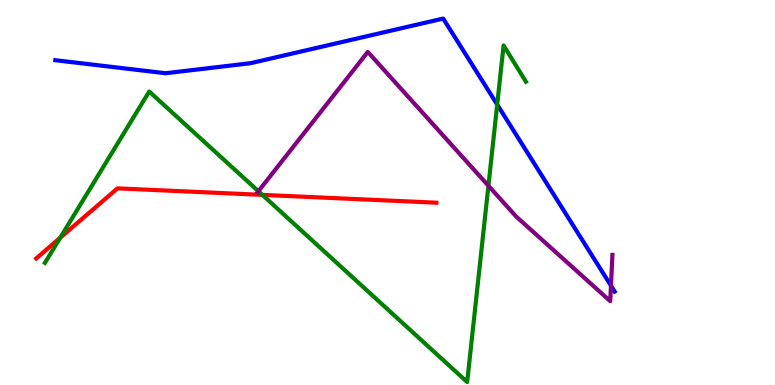[{'lines': ['blue', 'red'], 'intersections': []}, {'lines': ['green', 'red'], 'intersections': [{'x': 0.777, 'y': 3.82}, {'x': 3.39, 'y': 4.94}]}, {'lines': ['purple', 'red'], 'intersections': []}, {'lines': ['blue', 'green'], 'intersections': [{'x': 6.42, 'y': 7.28}]}, {'lines': ['blue', 'purple'], 'intersections': [{'x': 7.88, 'y': 2.58}]}, {'lines': ['green', 'purple'], 'intersections': [{'x': 3.33, 'y': 5.03}, {'x': 6.3, 'y': 5.18}]}]